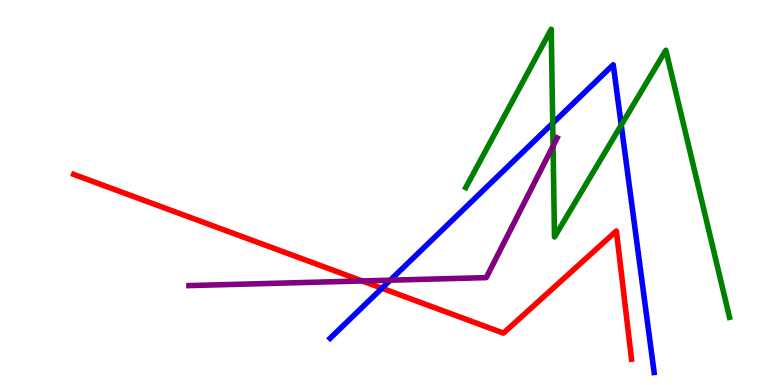[{'lines': ['blue', 'red'], 'intersections': [{'x': 4.93, 'y': 2.51}]}, {'lines': ['green', 'red'], 'intersections': []}, {'lines': ['purple', 'red'], 'intersections': [{'x': 4.67, 'y': 2.7}]}, {'lines': ['blue', 'green'], 'intersections': [{'x': 7.13, 'y': 6.8}, {'x': 8.02, 'y': 6.75}]}, {'lines': ['blue', 'purple'], 'intersections': [{'x': 5.04, 'y': 2.72}]}, {'lines': ['green', 'purple'], 'intersections': [{'x': 7.14, 'y': 6.21}]}]